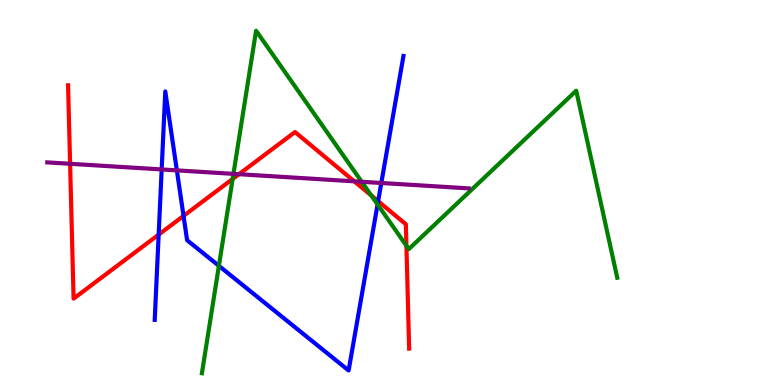[{'lines': ['blue', 'red'], 'intersections': [{'x': 2.05, 'y': 3.91}, {'x': 2.37, 'y': 4.39}, {'x': 4.88, 'y': 4.77}]}, {'lines': ['green', 'red'], 'intersections': [{'x': 3.0, 'y': 5.35}, {'x': 4.79, 'y': 4.92}, {'x': 5.24, 'y': 3.62}]}, {'lines': ['purple', 'red'], 'intersections': [{'x': 0.905, 'y': 5.75}, {'x': 3.08, 'y': 5.48}, {'x': 4.57, 'y': 5.29}]}, {'lines': ['blue', 'green'], 'intersections': [{'x': 2.82, 'y': 3.1}, {'x': 4.87, 'y': 4.69}]}, {'lines': ['blue', 'purple'], 'intersections': [{'x': 2.09, 'y': 5.6}, {'x': 2.28, 'y': 5.57}, {'x': 4.92, 'y': 5.25}]}, {'lines': ['green', 'purple'], 'intersections': [{'x': 3.01, 'y': 5.48}, {'x': 4.67, 'y': 5.28}]}]